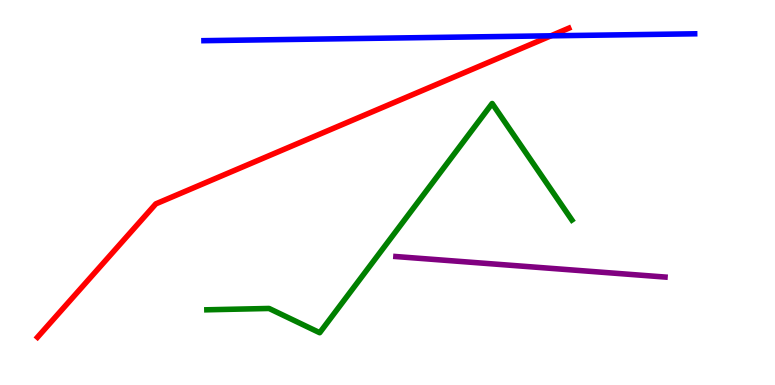[{'lines': ['blue', 'red'], 'intersections': [{'x': 7.11, 'y': 9.07}]}, {'lines': ['green', 'red'], 'intersections': []}, {'lines': ['purple', 'red'], 'intersections': []}, {'lines': ['blue', 'green'], 'intersections': []}, {'lines': ['blue', 'purple'], 'intersections': []}, {'lines': ['green', 'purple'], 'intersections': []}]